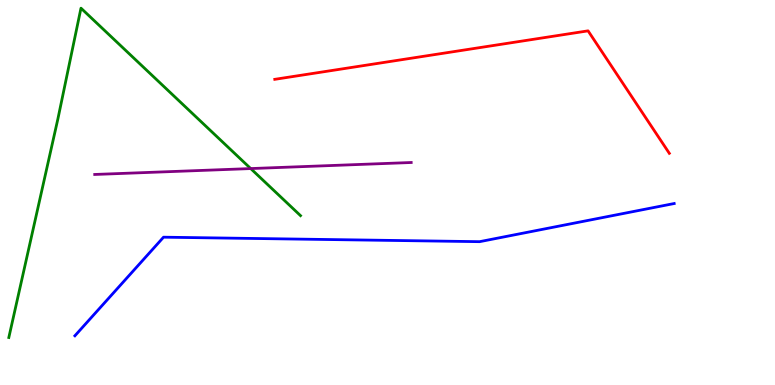[{'lines': ['blue', 'red'], 'intersections': []}, {'lines': ['green', 'red'], 'intersections': []}, {'lines': ['purple', 'red'], 'intersections': []}, {'lines': ['blue', 'green'], 'intersections': []}, {'lines': ['blue', 'purple'], 'intersections': []}, {'lines': ['green', 'purple'], 'intersections': [{'x': 3.23, 'y': 5.62}]}]